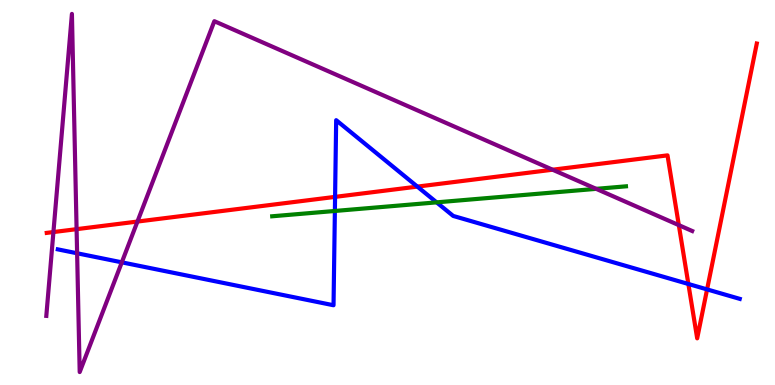[{'lines': ['blue', 'red'], 'intersections': [{'x': 4.32, 'y': 4.89}, {'x': 5.39, 'y': 5.15}, {'x': 8.88, 'y': 2.62}, {'x': 9.12, 'y': 2.48}]}, {'lines': ['green', 'red'], 'intersections': []}, {'lines': ['purple', 'red'], 'intersections': [{'x': 0.689, 'y': 3.97}, {'x': 0.988, 'y': 4.05}, {'x': 1.77, 'y': 4.25}, {'x': 7.13, 'y': 5.59}, {'x': 8.76, 'y': 4.15}]}, {'lines': ['blue', 'green'], 'intersections': [{'x': 4.32, 'y': 4.52}, {'x': 5.63, 'y': 4.74}]}, {'lines': ['blue', 'purple'], 'intersections': [{'x': 0.995, 'y': 3.42}, {'x': 1.57, 'y': 3.19}]}, {'lines': ['green', 'purple'], 'intersections': [{'x': 7.69, 'y': 5.09}]}]